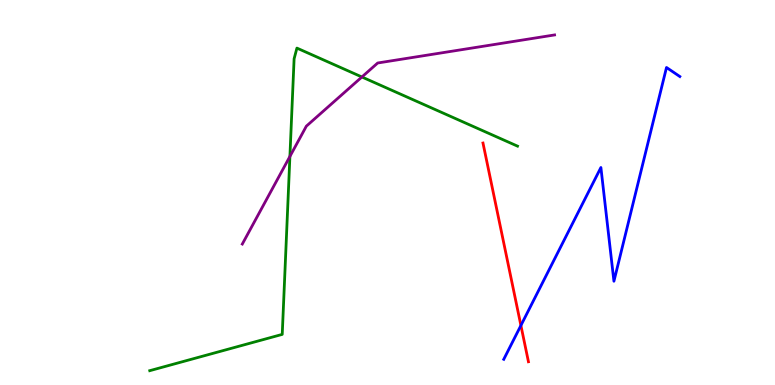[{'lines': ['blue', 'red'], 'intersections': [{'x': 6.72, 'y': 1.55}]}, {'lines': ['green', 'red'], 'intersections': []}, {'lines': ['purple', 'red'], 'intersections': []}, {'lines': ['blue', 'green'], 'intersections': []}, {'lines': ['blue', 'purple'], 'intersections': []}, {'lines': ['green', 'purple'], 'intersections': [{'x': 3.74, 'y': 5.94}, {'x': 4.67, 'y': 8.0}]}]